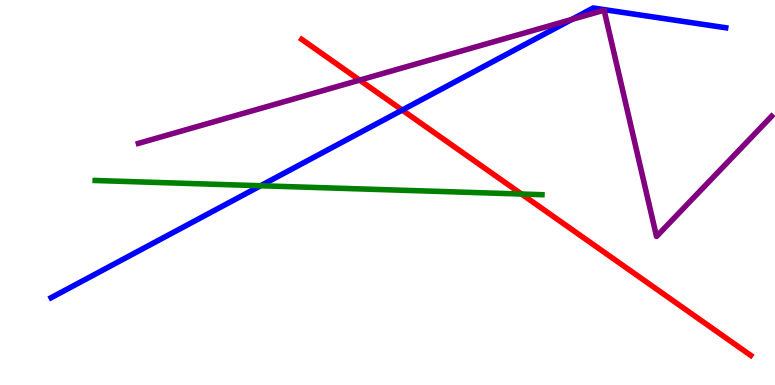[{'lines': ['blue', 'red'], 'intersections': [{'x': 5.19, 'y': 7.14}]}, {'lines': ['green', 'red'], 'intersections': [{'x': 6.73, 'y': 4.96}]}, {'lines': ['purple', 'red'], 'intersections': [{'x': 4.64, 'y': 7.92}]}, {'lines': ['blue', 'green'], 'intersections': [{'x': 3.36, 'y': 5.18}]}, {'lines': ['blue', 'purple'], 'intersections': [{'x': 7.38, 'y': 9.49}]}, {'lines': ['green', 'purple'], 'intersections': []}]